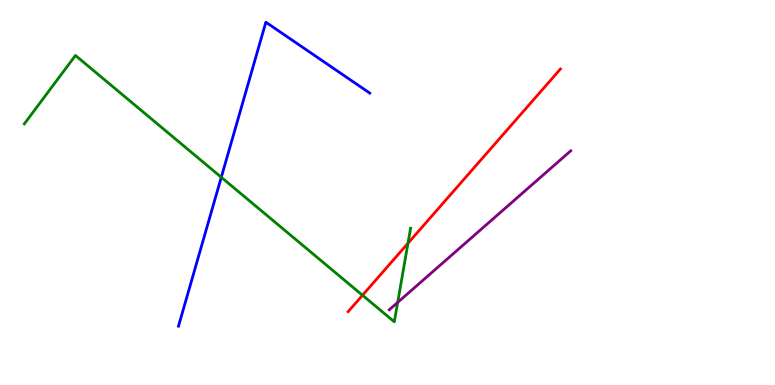[{'lines': ['blue', 'red'], 'intersections': []}, {'lines': ['green', 'red'], 'intersections': [{'x': 4.68, 'y': 2.33}, {'x': 5.26, 'y': 3.68}]}, {'lines': ['purple', 'red'], 'intersections': []}, {'lines': ['blue', 'green'], 'intersections': [{'x': 2.86, 'y': 5.4}]}, {'lines': ['blue', 'purple'], 'intersections': []}, {'lines': ['green', 'purple'], 'intersections': [{'x': 5.13, 'y': 2.15}]}]